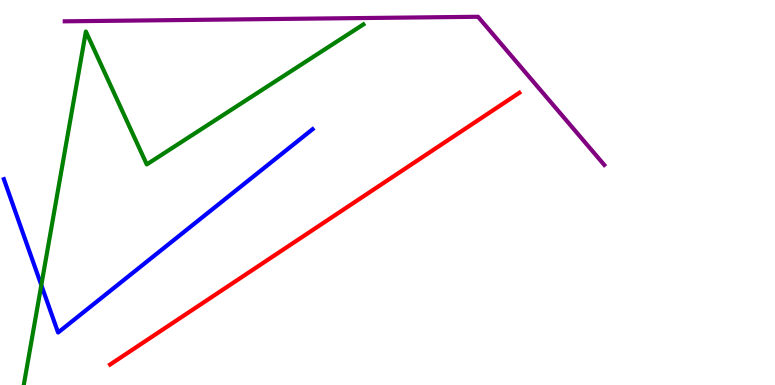[{'lines': ['blue', 'red'], 'intersections': []}, {'lines': ['green', 'red'], 'intersections': []}, {'lines': ['purple', 'red'], 'intersections': []}, {'lines': ['blue', 'green'], 'intersections': [{'x': 0.533, 'y': 2.59}]}, {'lines': ['blue', 'purple'], 'intersections': []}, {'lines': ['green', 'purple'], 'intersections': []}]